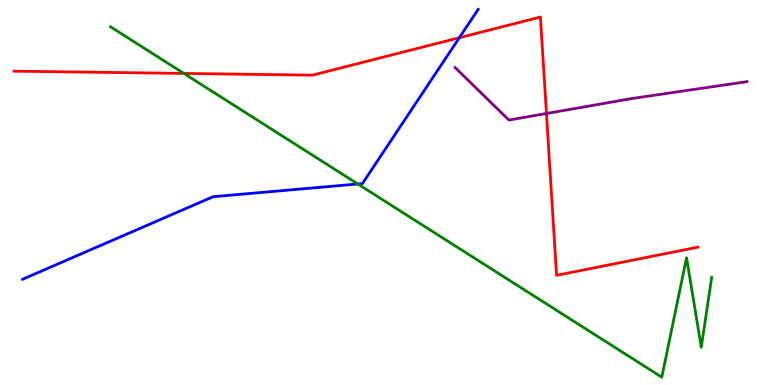[{'lines': ['blue', 'red'], 'intersections': [{'x': 5.93, 'y': 9.02}]}, {'lines': ['green', 'red'], 'intersections': [{'x': 2.37, 'y': 8.09}]}, {'lines': ['purple', 'red'], 'intersections': [{'x': 7.05, 'y': 7.05}]}, {'lines': ['blue', 'green'], 'intersections': [{'x': 4.62, 'y': 5.22}]}, {'lines': ['blue', 'purple'], 'intersections': []}, {'lines': ['green', 'purple'], 'intersections': []}]